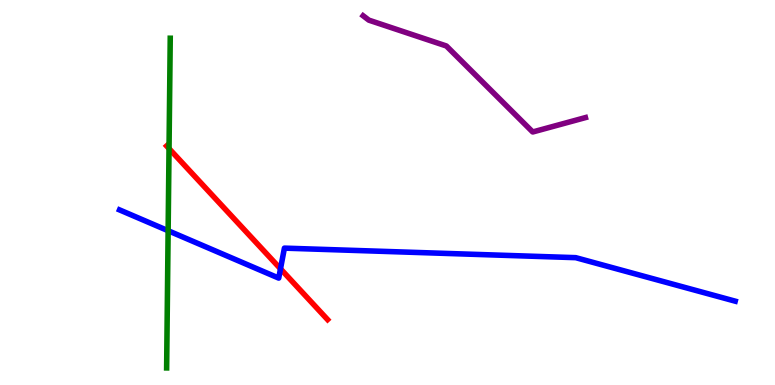[{'lines': ['blue', 'red'], 'intersections': [{'x': 3.62, 'y': 3.02}]}, {'lines': ['green', 'red'], 'intersections': [{'x': 2.18, 'y': 6.14}]}, {'lines': ['purple', 'red'], 'intersections': []}, {'lines': ['blue', 'green'], 'intersections': [{'x': 2.17, 'y': 4.01}]}, {'lines': ['blue', 'purple'], 'intersections': []}, {'lines': ['green', 'purple'], 'intersections': []}]